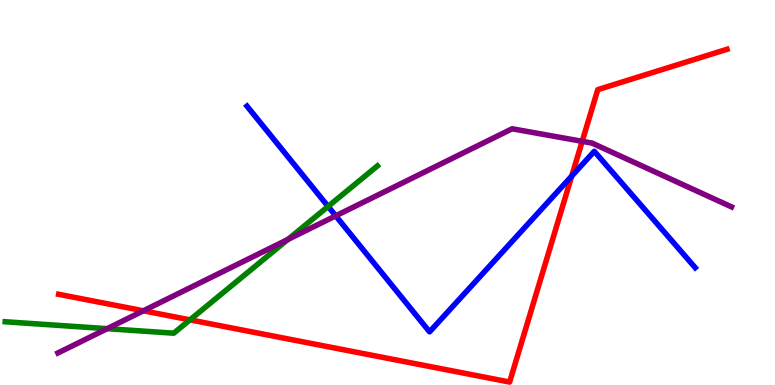[{'lines': ['blue', 'red'], 'intersections': [{'x': 7.38, 'y': 5.43}]}, {'lines': ['green', 'red'], 'intersections': [{'x': 2.45, 'y': 1.69}]}, {'lines': ['purple', 'red'], 'intersections': [{'x': 1.85, 'y': 1.93}, {'x': 7.51, 'y': 6.33}]}, {'lines': ['blue', 'green'], 'intersections': [{'x': 4.23, 'y': 4.64}]}, {'lines': ['blue', 'purple'], 'intersections': [{'x': 4.33, 'y': 4.39}]}, {'lines': ['green', 'purple'], 'intersections': [{'x': 1.38, 'y': 1.46}, {'x': 3.71, 'y': 3.78}]}]